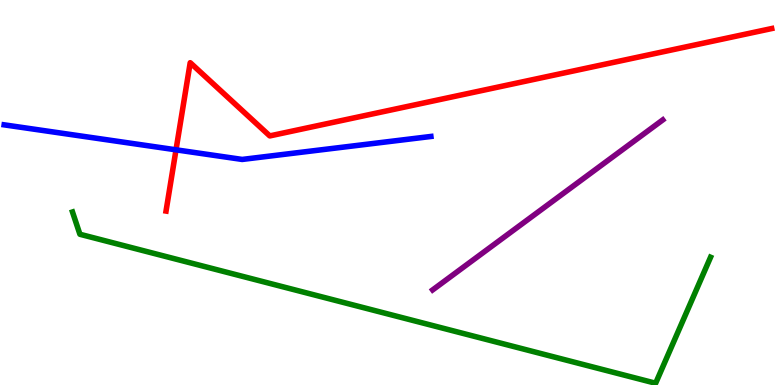[{'lines': ['blue', 'red'], 'intersections': [{'x': 2.27, 'y': 6.11}]}, {'lines': ['green', 'red'], 'intersections': []}, {'lines': ['purple', 'red'], 'intersections': []}, {'lines': ['blue', 'green'], 'intersections': []}, {'lines': ['blue', 'purple'], 'intersections': []}, {'lines': ['green', 'purple'], 'intersections': []}]